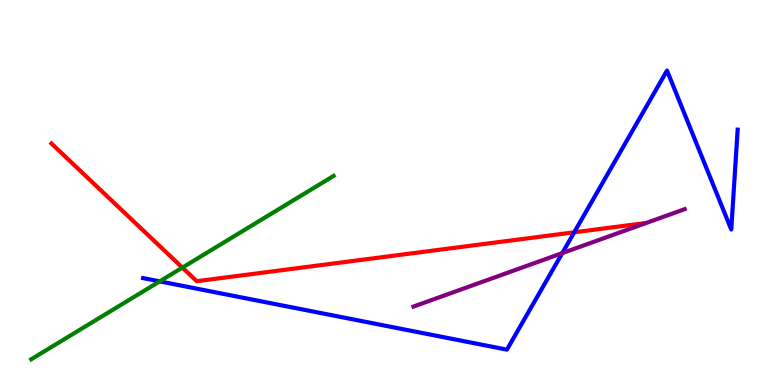[{'lines': ['blue', 'red'], 'intersections': [{'x': 7.41, 'y': 3.97}]}, {'lines': ['green', 'red'], 'intersections': [{'x': 2.35, 'y': 3.05}]}, {'lines': ['purple', 'red'], 'intersections': []}, {'lines': ['blue', 'green'], 'intersections': [{'x': 2.06, 'y': 2.69}]}, {'lines': ['blue', 'purple'], 'intersections': [{'x': 7.26, 'y': 3.43}]}, {'lines': ['green', 'purple'], 'intersections': []}]